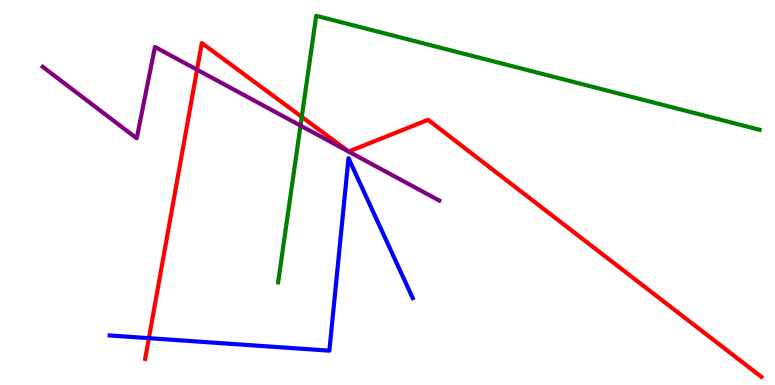[{'lines': ['blue', 'red'], 'intersections': [{'x': 1.92, 'y': 1.22}]}, {'lines': ['green', 'red'], 'intersections': [{'x': 3.89, 'y': 6.96}]}, {'lines': ['purple', 'red'], 'intersections': [{'x': 2.54, 'y': 8.19}]}, {'lines': ['blue', 'green'], 'intersections': []}, {'lines': ['blue', 'purple'], 'intersections': []}, {'lines': ['green', 'purple'], 'intersections': [{'x': 3.88, 'y': 6.74}]}]